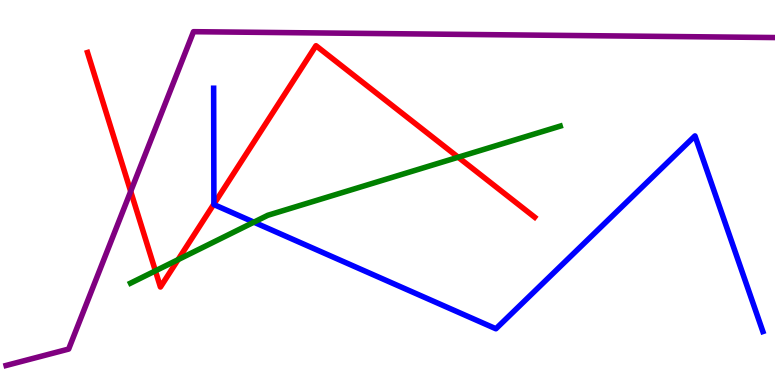[{'lines': ['blue', 'red'], 'intersections': [{'x': 2.76, 'y': 4.7}]}, {'lines': ['green', 'red'], 'intersections': [{'x': 2.01, 'y': 2.96}, {'x': 2.3, 'y': 3.26}, {'x': 5.91, 'y': 5.92}]}, {'lines': ['purple', 'red'], 'intersections': [{'x': 1.69, 'y': 5.03}]}, {'lines': ['blue', 'green'], 'intersections': [{'x': 3.28, 'y': 4.23}]}, {'lines': ['blue', 'purple'], 'intersections': []}, {'lines': ['green', 'purple'], 'intersections': []}]